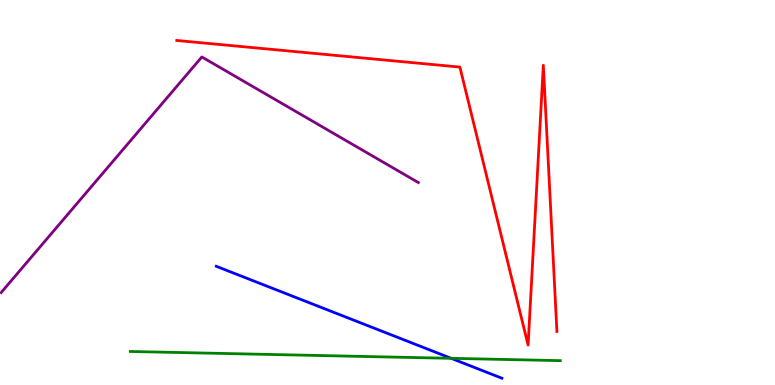[{'lines': ['blue', 'red'], 'intersections': []}, {'lines': ['green', 'red'], 'intersections': []}, {'lines': ['purple', 'red'], 'intersections': []}, {'lines': ['blue', 'green'], 'intersections': [{'x': 5.82, 'y': 0.693}]}, {'lines': ['blue', 'purple'], 'intersections': []}, {'lines': ['green', 'purple'], 'intersections': []}]